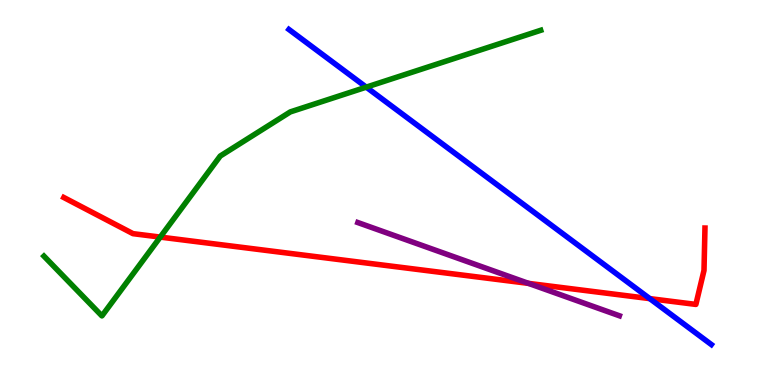[{'lines': ['blue', 'red'], 'intersections': [{'x': 8.38, 'y': 2.24}]}, {'lines': ['green', 'red'], 'intersections': [{'x': 2.07, 'y': 3.84}]}, {'lines': ['purple', 'red'], 'intersections': [{'x': 6.82, 'y': 2.64}]}, {'lines': ['blue', 'green'], 'intersections': [{'x': 4.73, 'y': 7.74}]}, {'lines': ['blue', 'purple'], 'intersections': []}, {'lines': ['green', 'purple'], 'intersections': []}]